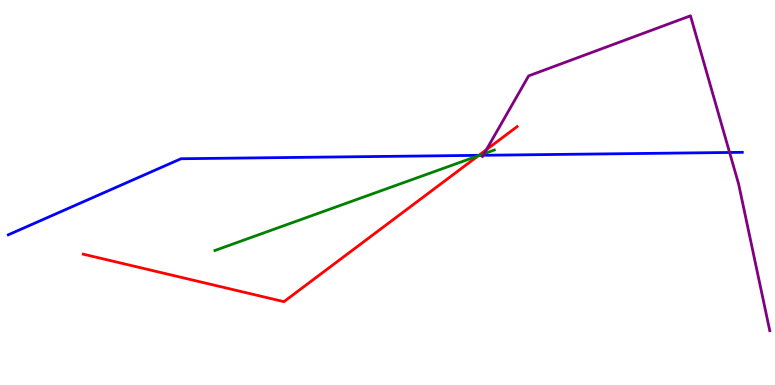[{'lines': ['blue', 'red'], 'intersections': [{'x': 6.18, 'y': 5.97}]}, {'lines': ['green', 'red'], 'intersections': [{'x': 6.17, 'y': 5.95}]}, {'lines': ['purple', 'red'], 'intersections': [{'x': 6.28, 'y': 6.11}]}, {'lines': ['blue', 'green'], 'intersections': [{'x': 6.19, 'y': 5.97}]}, {'lines': ['blue', 'purple'], 'intersections': [{'x': 6.23, 'y': 5.97}, {'x': 9.41, 'y': 6.04}]}, {'lines': ['green', 'purple'], 'intersections': [{'x': 6.25, 'y': 6.01}]}]